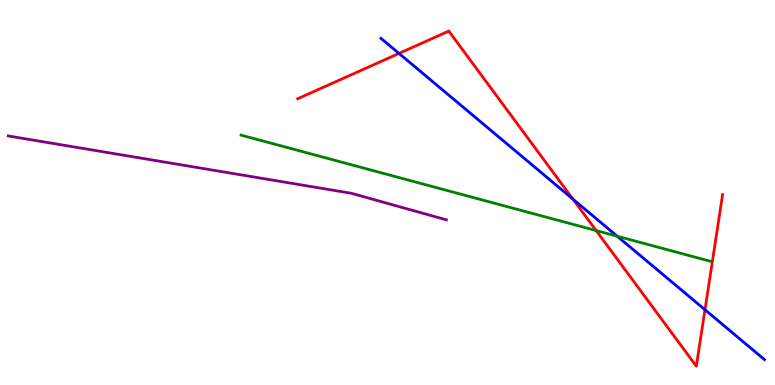[{'lines': ['blue', 'red'], 'intersections': [{'x': 5.15, 'y': 8.61}, {'x': 7.39, 'y': 4.83}, {'x': 9.1, 'y': 1.95}]}, {'lines': ['green', 'red'], 'intersections': [{'x': 7.69, 'y': 4.01}]}, {'lines': ['purple', 'red'], 'intersections': []}, {'lines': ['blue', 'green'], 'intersections': [{'x': 7.96, 'y': 3.86}]}, {'lines': ['blue', 'purple'], 'intersections': []}, {'lines': ['green', 'purple'], 'intersections': []}]